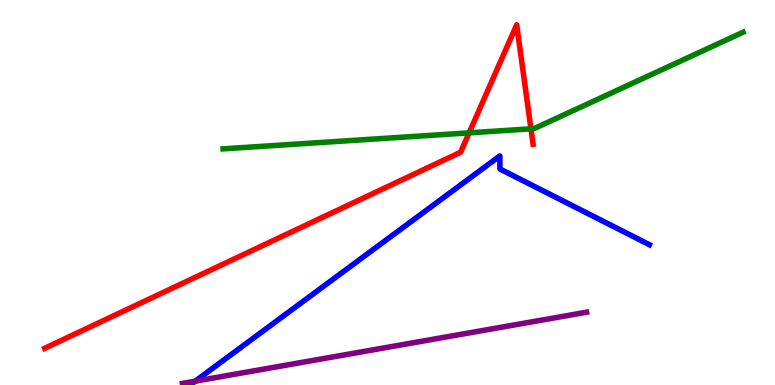[{'lines': ['blue', 'red'], 'intersections': []}, {'lines': ['green', 'red'], 'intersections': [{'x': 6.05, 'y': 6.55}, {'x': 6.85, 'y': 6.65}]}, {'lines': ['purple', 'red'], 'intersections': []}, {'lines': ['blue', 'green'], 'intersections': []}, {'lines': ['blue', 'purple'], 'intersections': [{'x': 2.52, 'y': 0.0988}]}, {'lines': ['green', 'purple'], 'intersections': []}]